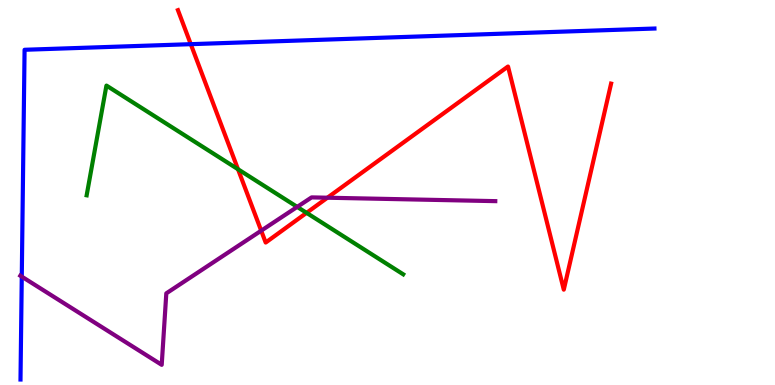[{'lines': ['blue', 'red'], 'intersections': [{'x': 2.46, 'y': 8.85}]}, {'lines': ['green', 'red'], 'intersections': [{'x': 3.07, 'y': 5.6}, {'x': 3.96, 'y': 4.47}]}, {'lines': ['purple', 'red'], 'intersections': [{'x': 3.37, 'y': 4.01}, {'x': 4.22, 'y': 4.86}]}, {'lines': ['blue', 'green'], 'intersections': []}, {'lines': ['blue', 'purple'], 'intersections': [{'x': 0.281, 'y': 2.81}]}, {'lines': ['green', 'purple'], 'intersections': [{'x': 3.83, 'y': 4.63}]}]